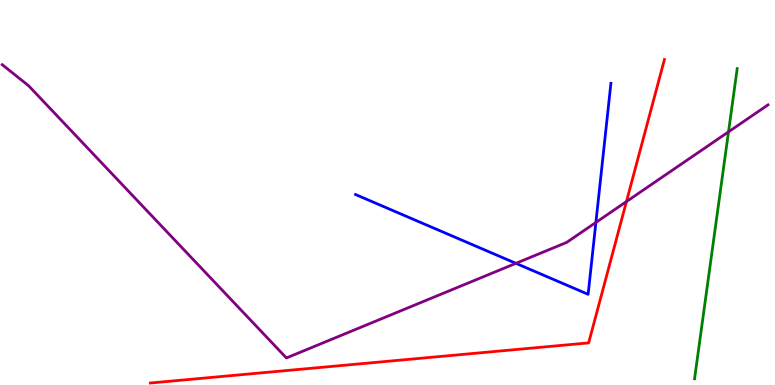[{'lines': ['blue', 'red'], 'intersections': []}, {'lines': ['green', 'red'], 'intersections': []}, {'lines': ['purple', 'red'], 'intersections': [{'x': 8.08, 'y': 4.76}]}, {'lines': ['blue', 'green'], 'intersections': []}, {'lines': ['blue', 'purple'], 'intersections': [{'x': 6.66, 'y': 3.16}, {'x': 7.69, 'y': 4.22}]}, {'lines': ['green', 'purple'], 'intersections': [{'x': 9.4, 'y': 6.58}]}]